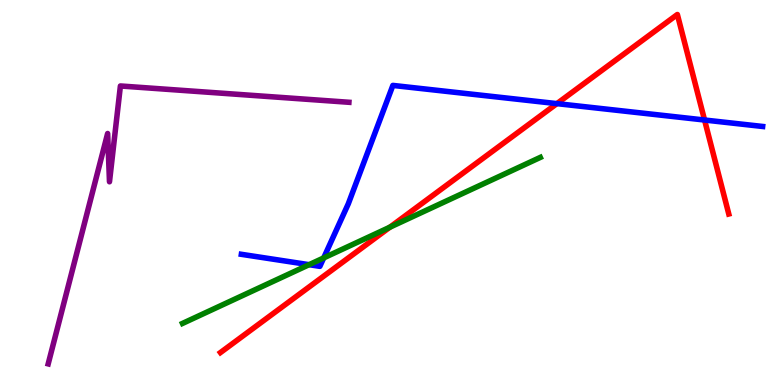[{'lines': ['blue', 'red'], 'intersections': [{'x': 7.19, 'y': 7.31}, {'x': 9.09, 'y': 6.88}]}, {'lines': ['green', 'red'], 'intersections': [{'x': 5.03, 'y': 4.1}]}, {'lines': ['purple', 'red'], 'intersections': []}, {'lines': ['blue', 'green'], 'intersections': [{'x': 3.99, 'y': 3.13}, {'x': 4.18, 'y': 3.3}]}, {'lines': ['blue', 'purple'], 'intersections': []}, {'lines': ['green', 'purple'], 'intersections': []}]